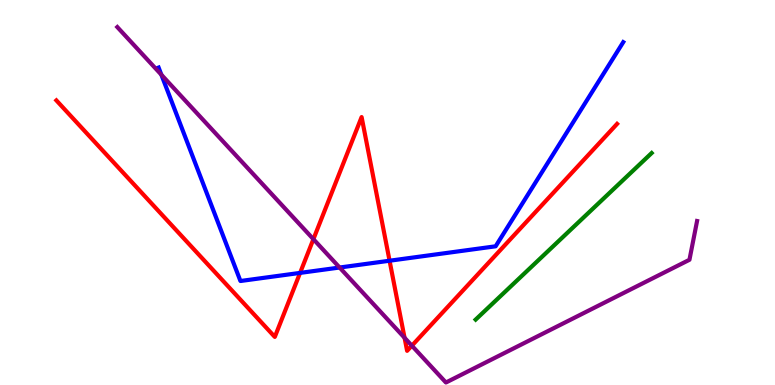[{'lines': ['blue', 'red'], 'intersections': [{'x': 3.87, 'y': 2.91}, {'x': 5.03, 'y': 3.23}]}, {'lines': ['green', 'red'], 'intersections': []}, {'lines': ['purple', 'red'], 'intersections': [{'x': 4.04, 'y': 3.79}, {'x': 5.22, 'y': 1.23}, {'x': 5.31, 'y': 1.02}]}, {'lines': ['blue', 'green'], 'intersections': []}, {'lines': ['blue', 'purple'], 'intersections': [{'x': 2.08, 'y': 8.06}, {'x': 4.38, 'y': 3.05}]}, {'lines': ['green', 'purple'], 'intersections': []}]